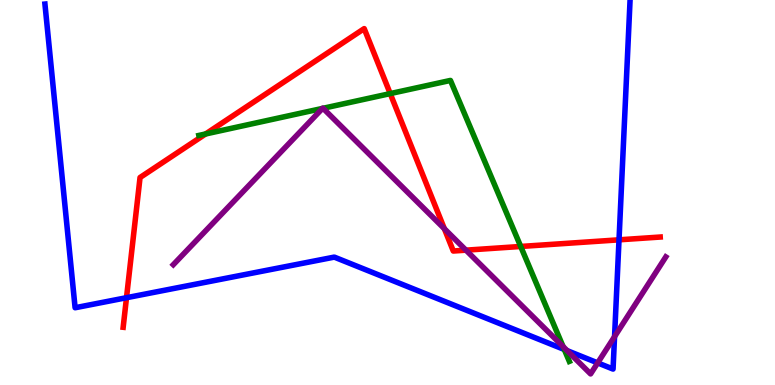[{'lines': ['blue', 'red'], 'intersections': [{'x': 1.63, 'y': 2.27}, {'x': 7.99, 'y': 3.77}]}, {'lines': ['green', 'red'], 'intersections': [{'x': 2.65, 'y': 6.52}, {'x': 5.04, 'y': 7.57}, {'x': 6.72, 'y': 3.6}]}, {'lines': ['purple', 'red'], 'intersections': [{'x': 5.73, 'y': 4.06}, {'x': 6.01, 'y': 3.5}]}, {'lines': ['blue', 'green'], 'intersections': [{'x': 7.28, 'y': 0.922}]}, {'lines': ['blue', 'purple'], 'intersections': [{'x': 7.32, 'y': 0.893}, {'x': 7.71, 'y': 0.574}, {'x': 7.93, 'y': 1.26}]}, {'lines': ['green', 'purple'], 'intersections': [{'x': 4.16, 'y': 7.18}, {'x': 4.17, 'y': 7.19}, {'x': 7.27, 'y': 0.998}]}]